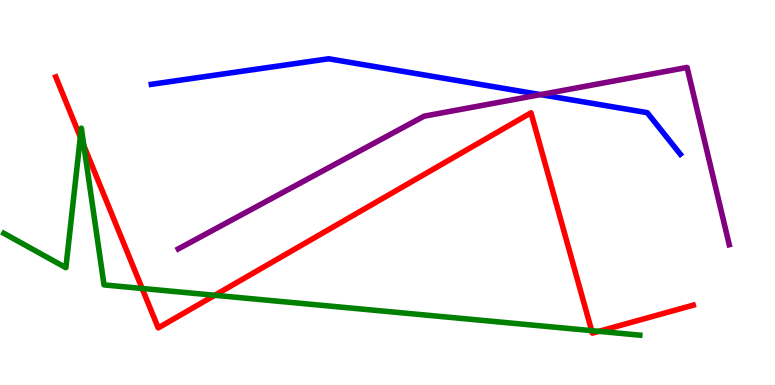[{'lines': ['blue', 'red'], 'intersections': []}, {'lines': ['green', 'red'], 'intersections': [{'x': 1.04, 'y': 6.44}, {'x': 1.08, 'y': 6.21}, {'x': 1.83, 'y': 2.51}, {'x': 2.77, 'y': 2.33}, {'x': 7.63, 'y': 1.41}, {'x': 7.73, 'y': 1.39}]}, {'lines': ['purple', 'red'], 'intersections': []}, {'lines': ['blue', 'green'], 'intersections': []}, {'lines': ['blue', 'purple'], 'intersections': [{'x': 6.97, 'y': 7.54}]}, {'lines': ['green', 'purple'], 'intersections': []}]